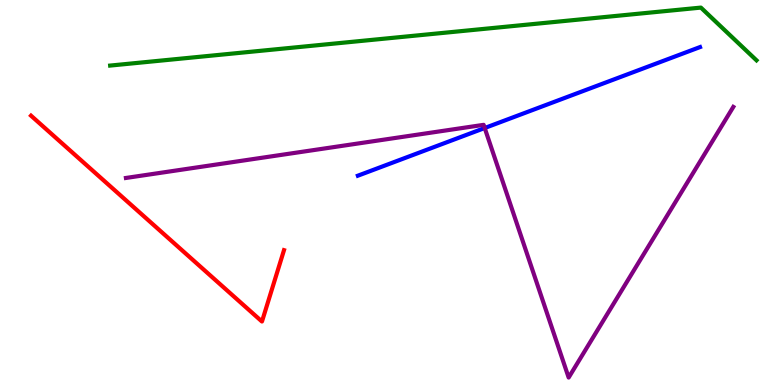[{'lines': ['blue', 'red'], 'intersections': []}, {'lines': ['green', 'red'], 'intersections': []}, {'lines': ['purple', 'red'], 'intersections': []}, {'lines': ['blue', 'green'], 'intersections': []}, {'lines': ['blue', 'purple'], 'intersections': [{'x': 6.25, 'y': 6.67}]}, {'lines': ['green', 'purple'], 'intersections': []}]